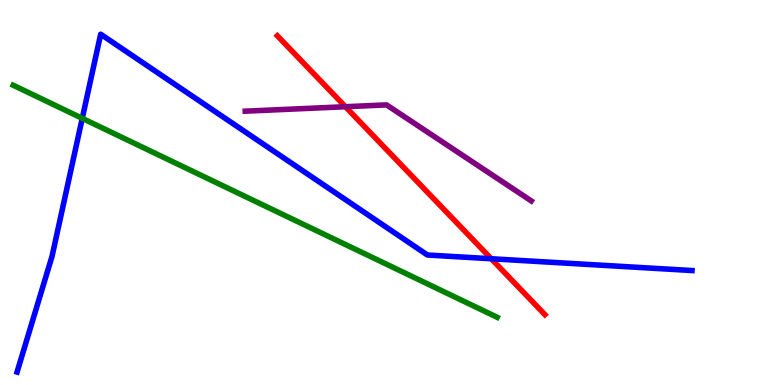[{'lines': ['blue', 'red'], 'intersections': [{'x': 6.34, 'y': 3.28}]}, {'lines': ['green', 'red'], 'intersections': []}, {'lines': ['purple', 'red'], 'intersections': [{'x': 4.46, 'y': 7.23}]}, {'lines': ['blue', 'green'], 'intersections': [{'x': 1.06, 'y': 6.93}]}, {'lines': ['blue', 'purple'], 'intersections': []}, {'lines': ['green', 'purple'], 'intersections': []}]